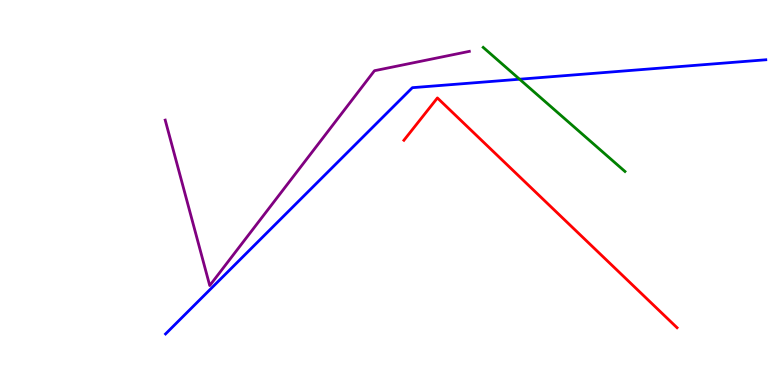[{'lines': ['blue', 'red'], 'intersections': []}, {'lines': ['green', 'red'], 'intersections': []}, {'lines': ['purple', 'red'], 'intersections': []}, {'lines': ['blue', 'green'], 'intersections': [{'x': 6.7, 'y': 7.94}]}, {'lines': ['blue', 'purple'], 'intersections': []}, {'lines': ['green', 'purple'], 'intersections': []}]